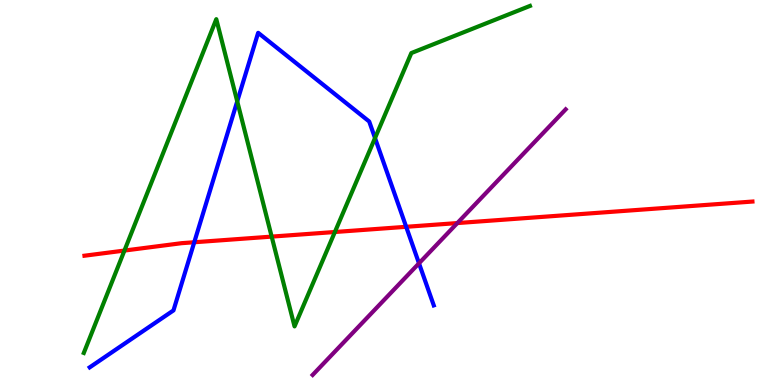[{'lines': ['blue', 'red'], 'intersections': [{'x': 2.51, 'y': 3.71}, {'x': 5.24, 'y': 4.11}]}, {'lines': ['green', 'red'], 'intersections': [{'x': 1.61, 'y': 3.49}, {'x': 3.51, 'y': 3.85}, {'x': 4.32, 'y': 3.97}]}, {'lines': ['purple', 'red'], 'intersections': [{'x': 5.9, 'y': 4.21}]}, {'lines': ['blue', 'green'], 'intersections': [{'x': 3.06, 'y': 7.37}, {'x': 4.84, 'y': 6.41}]}, {'lines': ['blue', 'purple'], 'intersections': [{'x': 5.41, 'y': 3.16}]}, {'lines': ['green', 'purple'], 'intersections': []}]